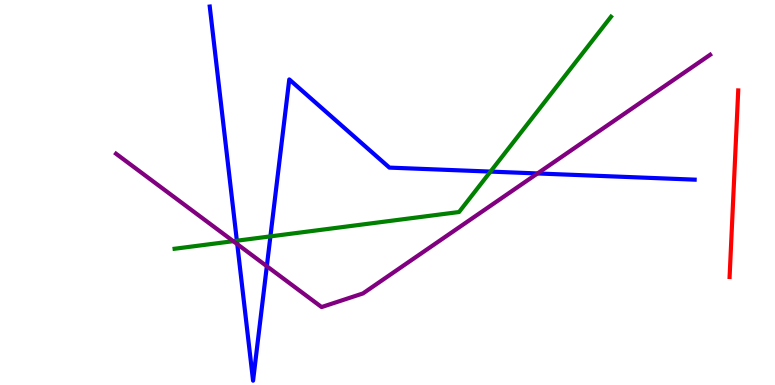[{'lines': ['blue', 'red'], 'intersections': []}, {'lines': ['green', 'red'], 'intersections': []}, {'lines': ['purple', 'red'], 'intersections': []}, {'lines': ['blue', 'green'], 'intersections': [{'x': 3.06, 'y': 3.75}, {'x': 3.49, 'y': 3.86}, {'x': 6.33, 'y': 5.54}]}, {'lines': ['blue', 'purple'], 'intersections': [{'x': 3.06, 'y': 3.66}, {'x': 3.44, 'y': 3.09}, {'x': 6.94, 'y': 5.49}]}, {'lines': ['green', 'purple'], 'intersections': [{'x': 3.01, 'y': 3.74}]}]